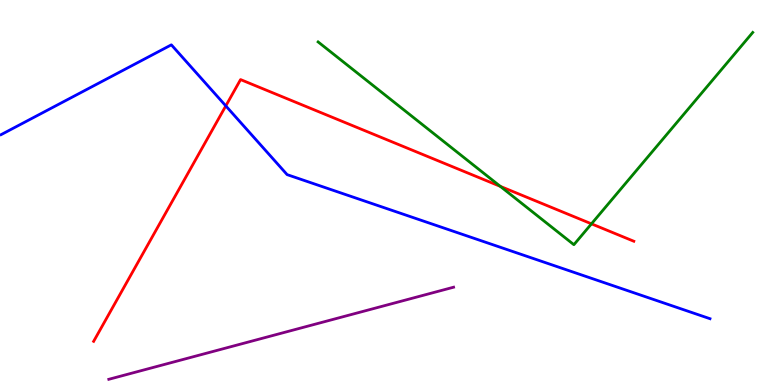[{'lines': ['blue', 'red'], 'intersections': [{'x': 2.91, 'y': 7.25}]}, {'lines': ['green', 'red'], 'intersections': [{'x': 6.46, 'y': 5.16}, {'x': 7.63, 'y': 4.19}]}, {'lines': ['purple', 'red'], 'intersections': []}, {'lines': ['blue', 'green'], 'intersections': []}, {'lines': ['blue', 'purple'], 'intersections': []}, {'lines': ['green', 'purple'], 'intersections': []}]